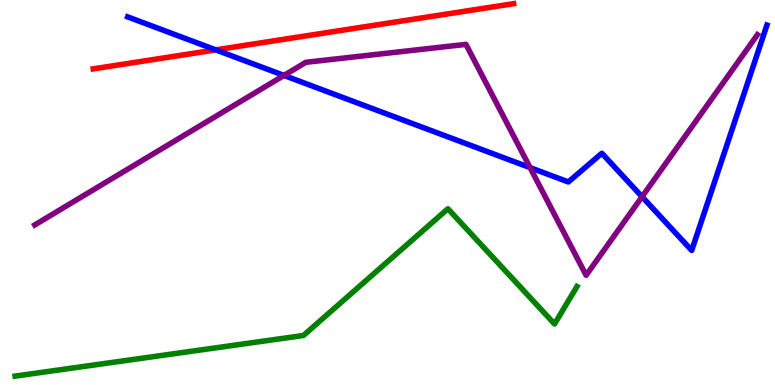[{'lines': ['blue', 'red'], 'intersections': [{'x': 2.78, 'y': 8.7}]}, {'lines': ['green', 'red'], 'intersections': []}, {'lines': ['purple', 'red'], 'intersections': []}, {'lines': ['blue', 'green'], 'intersections': []}, {'lines': ['blue', 'purple'], 'intersections': [{'x': 3.66, 'y': 8.04}, {'x': 6.84, 'y': 5.65}, {'x': 8.28, 'y': 4.89}]}, {'lines': ['green', 'purple'], 'intersections': []}]